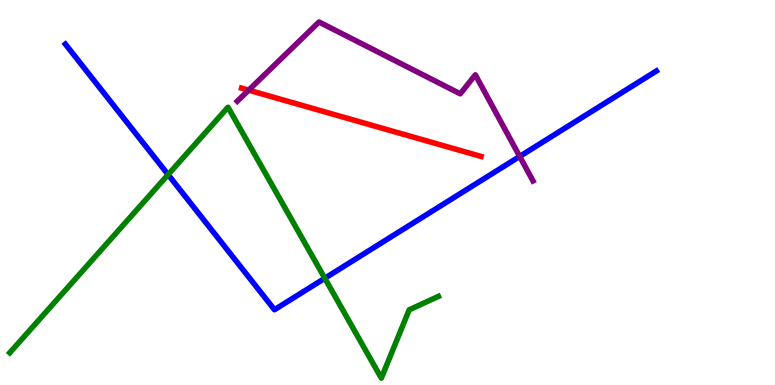[{'lines': ['blue', 'red'], 'intersections': []}, {'lines': ['green', 'red'], 'intersections': []}, {'lines': ['purple', 'red'], 'intersections': [{'x': 3.21, 'y': 7.66}]}, {'lines': ['blue', 'green'], 'intersections': [{'x': 2.17, 'y': 5.46}, {'x': 4.19, 'y': 2.77}]}, {'lines': ['blue', 'purple'], 'intersections': [{'x': 6.71, 'y': 5.94}]}, {'lines': ['green', 'purple'], 'intersections': []}]